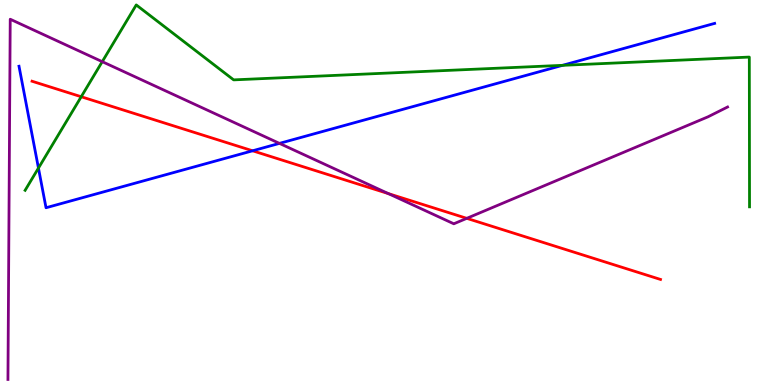[{'lines': ['blue', 'red'], 'intersections': [{'x': 3.26, 'y': 6.08}]}, {'lines': ['green', 'red'], 'intersections': [{'x': 1.05, 'y': 7.49}]}, {'lines': ['purple', 'red'], 'intersections': [{'x': 5.01, 'y': 4.97}, {'x': 6.02, 'y': 4.33}]}, {'lines': ['blue', 'green'], 'intersections': [{'x': 0.496, 'y': 5.63}, {'x': 7.26, 'y': 8.3}]}, {'lines': ['blue', 'purple'], 'intersections': [{'x': 3.61, 'y': 6.28}]}, {'lines': ['green', 'purple'], 'intersections': [{'x': 1.32, 'y': 8.4}]}]